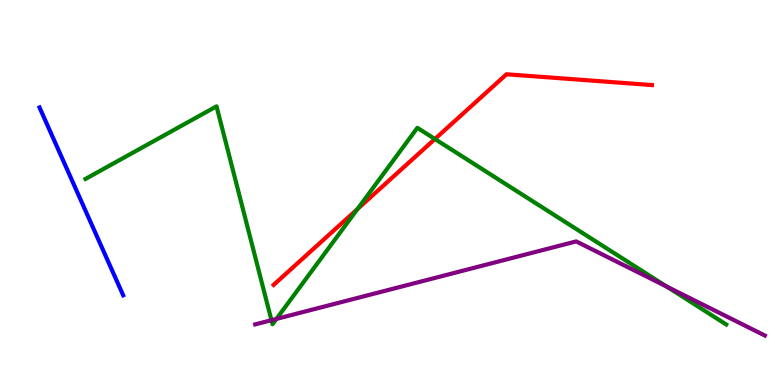[{'lines': ['blue', 'red'], 'intersections': []}, {'lines': ['green', 'red'], 'intersections': [{'x': 4.61, 'y': 4.57}, {'x': 5.61, 'y': 6.39}]}, {'lines': ['purple', 'red'], 'intersections': []}, {'lines': ['blue', 'green'], 'intersections': []}, {'lines': ['blue', 'purple'], 'intersections': []}, {'lines': ['green', 'purple'], 'intersections': [{'x': 3.5, 'y': 1.68}, {'x': 3.57, 'y': 1.72}, {'x': 8.6, 'y': 2.56}]}]